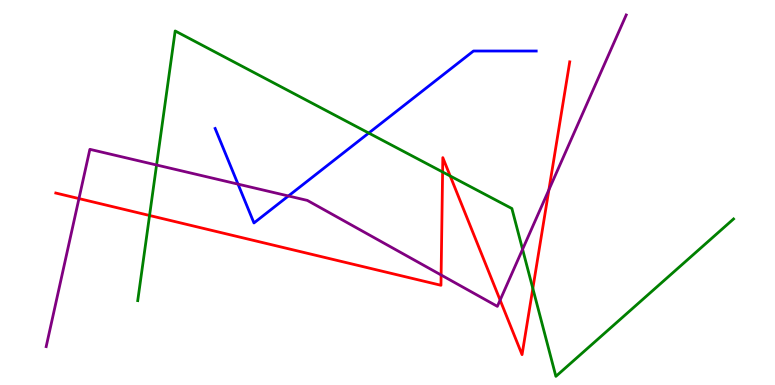[{'lines': ['blue', 'red'], 'intersections': []}, {'lines': ['green', 'red'], 'intersections': [{'x': 1.93, 'y': 4.4}, {'x': 5.71, 'y': 5.53}, {'x': 5.81, 'y': 5.43}, {'x': 6.88, 'y': 2.51}]}, {'lines': ['purple', 'red'], 'intersections': [{'x': 1.02, 'y': 4.84}, {'x': 5.69, 'y': 2.86}, {'x': 6.45, 'y': 2.21}, {'x': 7.08, 'y': 5.07}]}, {'lines': ['blue', 'green'], 'intersections': [{'x': 4.76, 'y': 6.54}]}, {'lines': ['blue', 'purple'], 'intersections': [{'x': 3.07, 'y': 5.22}, {'x': 3.72, 'y': 4.91}]}, {'lines': ['green', 'purple'], 'intersections': [{'x': 2.02, 'y': 5.71}, {'x': 6.74, 'y': 3.52}]}]